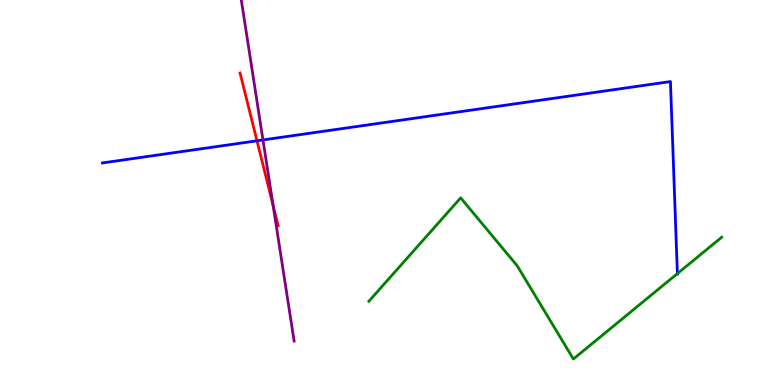[{'lines': ['blue', 'red'], 'intersections': [{'x': 3.32, 'y': 6.34}]}, {'lines': ['green', 'red'], 'intersections': []}, {'lines': ['purple', 'red'], 'intersections': [{'x': 3.52, 'y': 4.66}]}, {'lines': ['blue', 'green'], 'intersections': [{'x': 8.74, 'y': 2.89}]}, {'lines': ['blue', 'purple'], 'intersections': [{'x': 3.39, 'y': 6.37}]}, {'lines': ['green', 'purple'], 'intersections': []}]